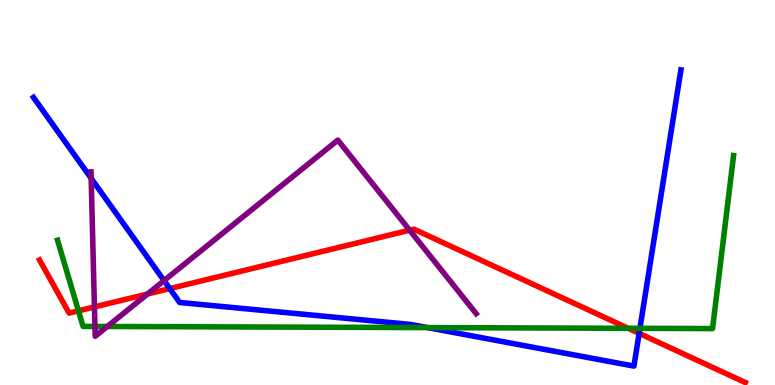[{'lines': ['blue', 'red'], 'intersections': [{'x': 2.19, 'y': 2.5}, {'x': 8.25, 'y': 1.34}]}, {'lines': ['green', 'red'], 'intersections': [{'x': 1.01, 'y': 1.93}, {'x': 8.11, 'y': 1.47}]}, {'lines': ['purple', 'red'], 'intersections': [{'x': 1.22, 'y': 2.03}, {'x': 1.9, 'y': 2.36}, {'x': 5.29, 'y': 4.02}]}, {'lines': ['blue', 'green'], 'intersections': [{'x': 5.52, 'y': 1.49}, {'x': 8.26, 'y': 1.47}]}, {'lines': ['blue', 'purple'], 'intersections': [{'x': 1.18, 'y': 5.37}, {'x': 2.12, 'y': 2.71}]}, {'lines': ['green', 'purple'], 'intersections': [{'x': 1.22, 'y': 1.52}, {'x': 1.38, 'y': 1.52}]}]